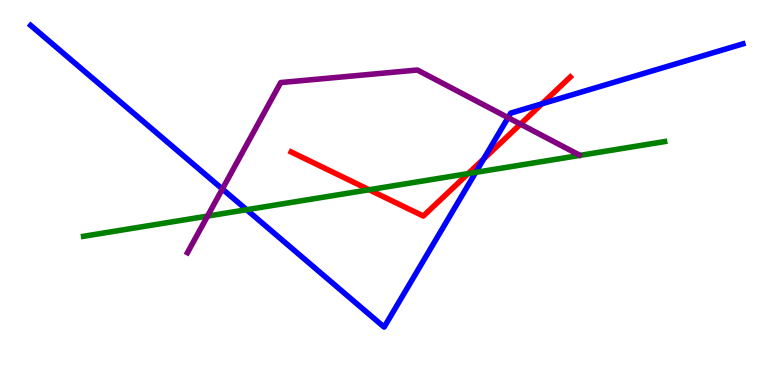[{'lines': ['blue', 'red'], 'intersections': [{'x': 6.24, 'y': 5.87}, {'x': 6.99, 'y': 7.3}]}, {'lines': ['green', 'red'], 'intersections': [{'x': 4.76, 'y': 5.07}, {'x': 6.04, 'y': 5.49}]}, {'lines': ['purple', 'red'], 'intersections': [{'x': 6.72, 'y': 6.78}]}, {'lines': ['blue', 'green'], 'intersections': [{'x': 3.18, 'y': 4.55}, {'x': 6.14, 'y': 5.52}]}, {'lines': ['blue', 'purple'], 'intersections': [{'x': 2.87, 'y': 5.09}, {'x': 6.56, 'y': 6.94}]}, {'lines': ['green', 'purple'], 'intersections': [{'x': 2.68, 'y': 4.39}]}]